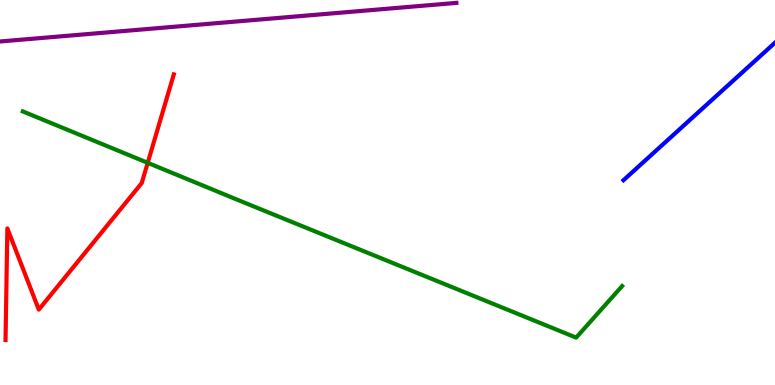[{'lines': ['blue', 'red'], 'intersections': []}, {'lines': ['green', 'red'], 'intersections': [{'x': 1.91, 'y': 5.77}]}, {'lines': ['purple', 'red'], 'intersections': []}, {'lines': ['blue', 'green'], 'intersections': []}, {'lines': ['blue', 'purple'], 'intersections': []}, {'lines': ['green', 'purple'], 'intersections': []}]